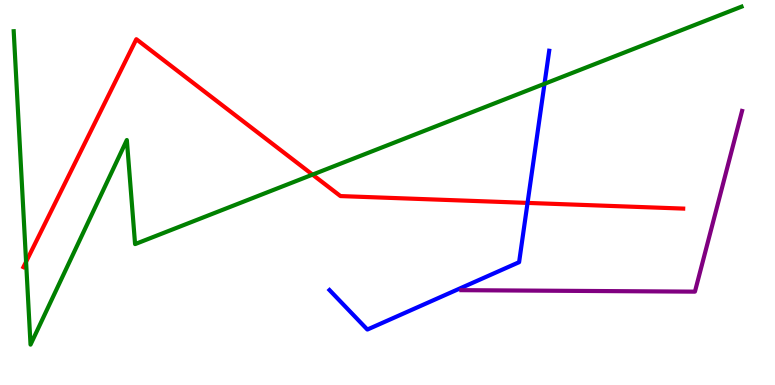[{'lines': ['blue', 'red'], 'intersections': [{'x': 6.81, 'y': 4.73}]}, {'lines': ['green', 'red'], 'intersections': [{'x': 0.336, 'y': 3.2}, {'x': 4.03, 'y': 5.46}]}, {'lines': ['purple', 'red'], 'intersections': []}, {'lines': ['blue', 'green'], 'intersections': [{'x': 7.03, 'y': 7.82}]}, {'lines': ['blue', 'purple'], 'intersections': []}, {'lines': ['green', 'purple'], 'intersections': []}]